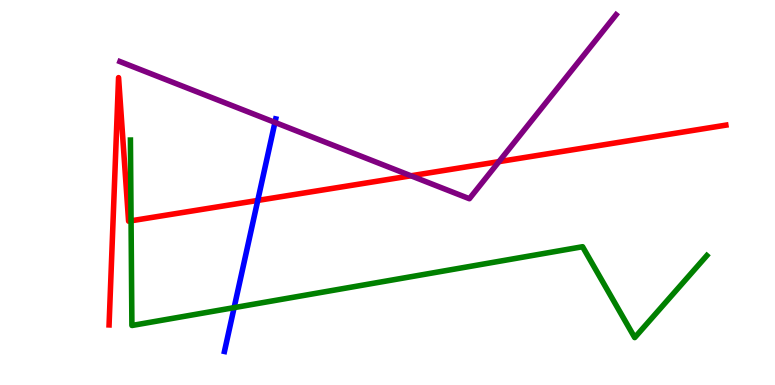[{'lines': ['blue', 'red'], 'intersections': [{'x': 3.33, 'y': 4.79}]}, {'lines': ['green', 'red'], 'intersections': [{'x': 1.69, 'y': 4.26}]}, {'lines': ['purple', 'red'], 'intersections': [{'x': 5.3, 'y': 5.43}, {'x': 6.44, 'y': 5.8}]}, {'lines': ['blue', 'green'], 'intersections': [{'x': 3.02, 'y': 2.01}]}, {'lines': ['blue', 'purple'], 'intersections': [{'x': 3.55, 'y': 6.82}]}, {'lines': ['green', 'purple'], 'intersections': []}]